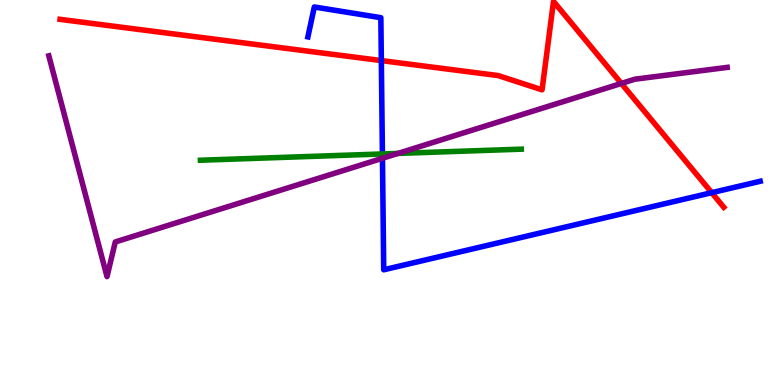[{'lines': ['blue', 'red'], 'intersections': [{'x': 4.92, 'y': 8.43}, {'x': 9.18, 'y': 5.0}]}, {'lines': ['green', 'red'], 'intersections': []}, {'lines': ['purple', 'red'], 'intersections': [{'x': 8.02, 'y': 7.83}]}, {'lines': ['blue', 'green'], 'intersections': [{'x': 4.93, 'y': 6.0}]}, {'lines': ['blue', 'purple'], 'intersections': [{'x': 4.93, 'y': 5.89}]}, {'lines': ['green', 'purple'], 'intersections': [{'x': 5.13, 'y': 6.02}]}]